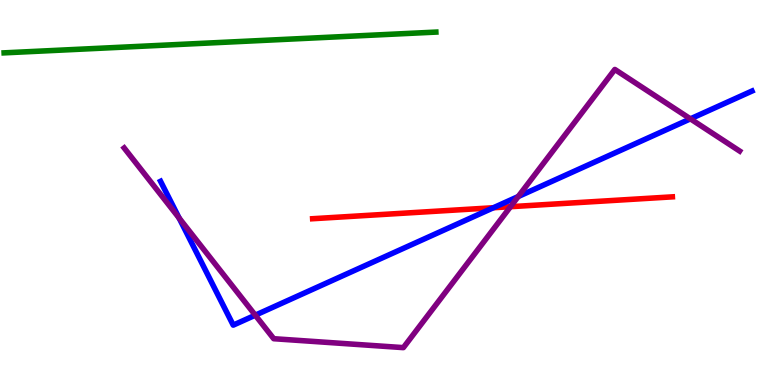[{'lines': ['blue', 'red'], 'intersections': [{'x': 6.37, 'y': 4.6}]}, {'lines': ['green', 'red'], 'intersections': []}, {'lines': ['purple', 'red'], 'intersections': [{'x': 6.59, 'y': 4.63}]}, {'lines': ['blue', 'green'], 'intersections': []}, {'lines': ['blue', 'purple'], 'intersections': [{'x': 2.31, 'y': 4.34}, {'x': 3.29, 'y': 1.81}, {'x': 6.69, 'y': 4.9}, {'x': 8.91, 'y': 6.91}]}, {'lines': ['green', 'purple'], 'intersections': []}]